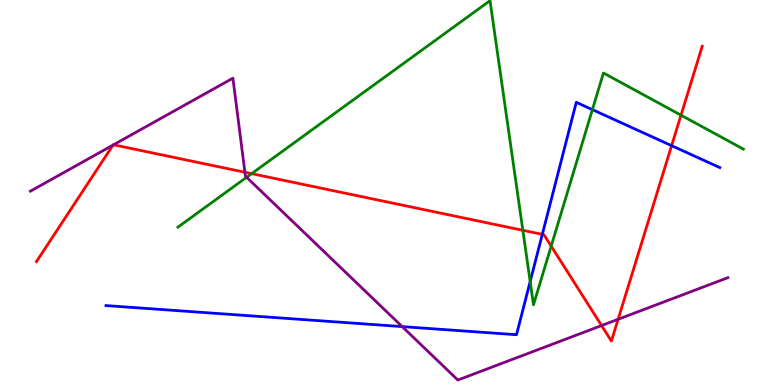[{'lines': ['blue', 'red'], 'intersections': [{'x': 7.0, 'y': 3.91}, {'x': 8.67, 'y': 6.22}]}, {'lines': ['green', 'red'], 'intersections': [{'x': 3.25, 'y': 5.49}, {'x': 6.75, 'y': 4.02}, {'x': 7.11, 'y': 3.61}, {'x': 8.79, 'y': 7.01}]}, {'lines': ['purple', 'red'], 'intersections': [{'x': 1.46, 'y': 6.23}, {'x': 1.47, 'y': 6.24}, {'x': 3.16, 'y': 5.53}, {'x': 7.76, 'y': 1.54}, {'x': 7.98, 'y': 1.71}]}, {'lines': ['blue', 'green'], 'intersections': [{'x': 6.84, 'y': 2.69}, {'x': 7.64, 'y': 7.15}]}, {'lines': ['blue', 'purple'], 'intersections': [{'x': 5.19, 'y': 1.52}]}, {'lines': ['green', 'purple'], 'intersections': [{'x': 3.18, 'y': 5.39}]}]